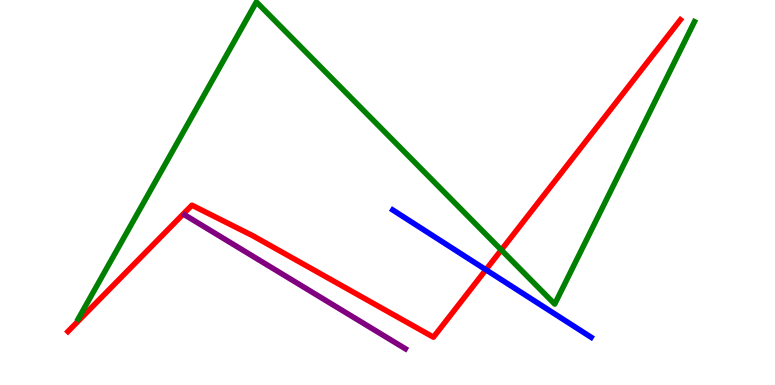[{'lines': ['blue', 'red'], 'intersections': [{'x': 6.27, 'y': 2.99}]}, {'lines': ['green', 'red'], 'intersections': [{'x': 6.47, 'y': 3.51}]}, {'lines': ['purple', 'red'], 'intersections': []}, {'lines': ['blue', 'green'], 'intersections': []}, {'lines': ['blue', 'purple'], 'intersections': []}, {'lines': ['green', 'purple'], 'intersections': []}]